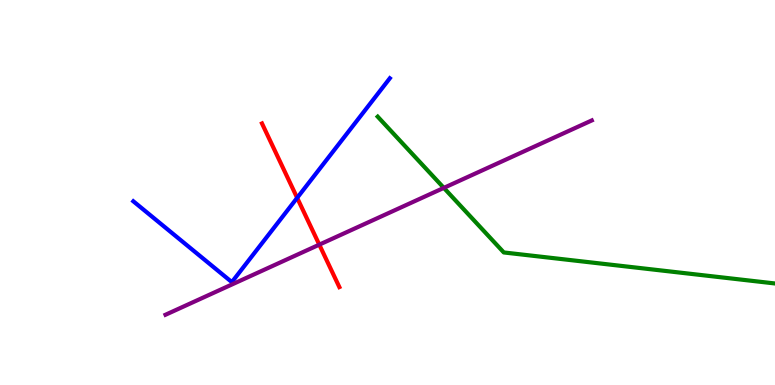[{'lines': ['blue', 'red'], 'intersections': [{'x': 3.83, 'y': 4.86}]}, {'lines': ['green', 'red'], 'intersections': []}, {'lines': ['purple', 'red'], 'intersections': [{'x': 4.12, 'y': 3.65}]}, {'lines': ['blue', 'green'], 'intersections': []}, {'lines': ['blue', 'purple'], 'intersections': []}, {'lines': ['green', 'purple'], 'intersections': [{'x': 5.73, 'y': 5.12}]}]